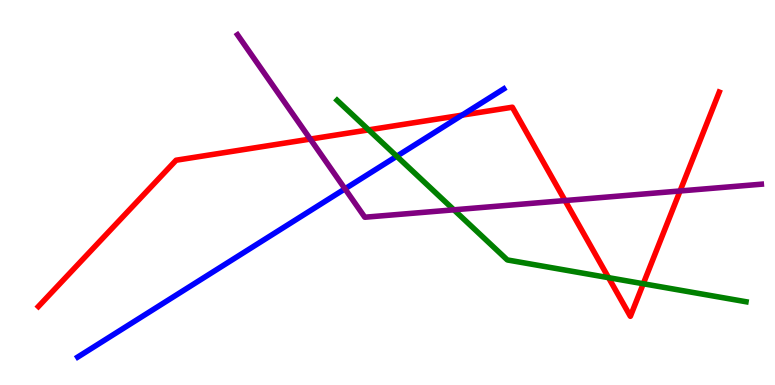[{'lines': ['blue', 'red'], 'intersections': [{'x': 5.96, 'y': 7.01}]}, {'lines': ['green', 'red'], 'intersections': [{'x': 4.76, 'y': 6.63}, {'x': 7.85, 'y': 2.79}, {'x': 8.3, 'y': 2.63}]}, {'lines': ['purple', 'red'], 'intersections': [{'x': 4.0, 'y': 6.39}, {'x': 7.29, 'y': 4.79}, {'x': 8.77, 'y': 5.04}]}, {'lines': ['blue', 'green'], 'intersections': [{'x': 5.12, 'y': 5.94}]}, {'lines': ['blue', 'purple'], 'intersections': [{'x': 4.45, 'y': 5.1}]}, {'lines': ['green', 'purple'], 'intersections': [{'x': 5.86, 'y': 4.55}]}]